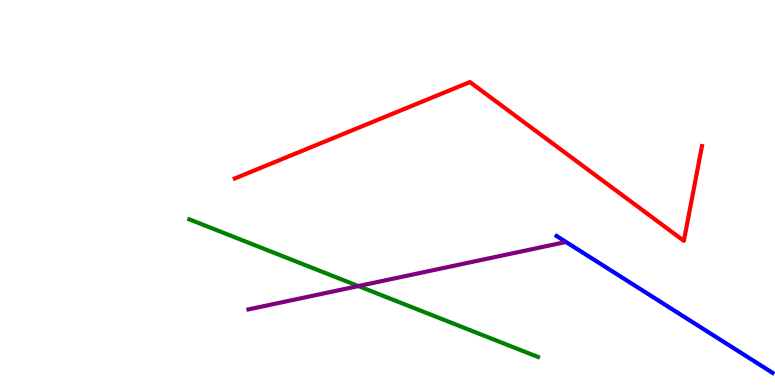[{'lines': ['blue', 'red'], 'intersections': []}, {'lines': ['green', 'red'], 'intersections': []}, {'lines': ['purple', 'red'], 'intersections': []}, {'lines': ['blue', 'green'], 'intersections': []}, {'lines': ['blue', 'purple'], 'intersections': []}, {'lines': ['green', 'purple'], 'intersections': [{'x': 4.62, 'y': 2.57}]}]